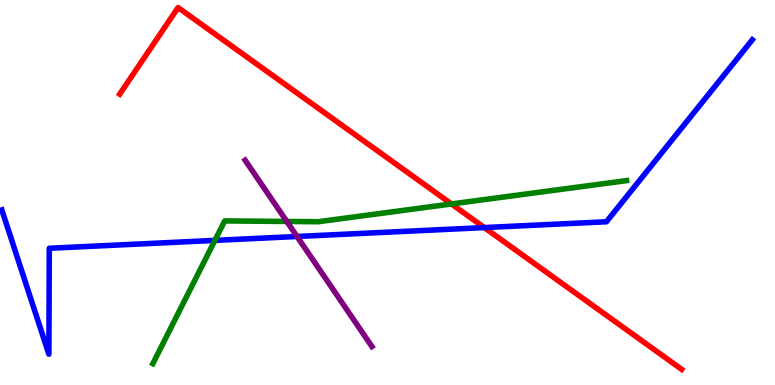[{'lines': ['blue', 'red'], 'intersections': [{'x': 6.25, 'y': 4.09}]}, {'lines': ['green', 'red'], 'intersections': [{'x': 5.83, 'y': 4.7}]}, {'lines': ['purple', 'red'], 'intersections': []}, {'lines': ['blue', 'green'], 'intersections': [{'x': 2.77, 'y': 3.76}]}, {'lines': ['blue', 'purple'], 'intersections': [{'x': 3.83, 'y': 3.86}]}, {'lines': ['green', 'purple'], 'intersections': [{'x': 3.7, 'y': 4.25}]}]